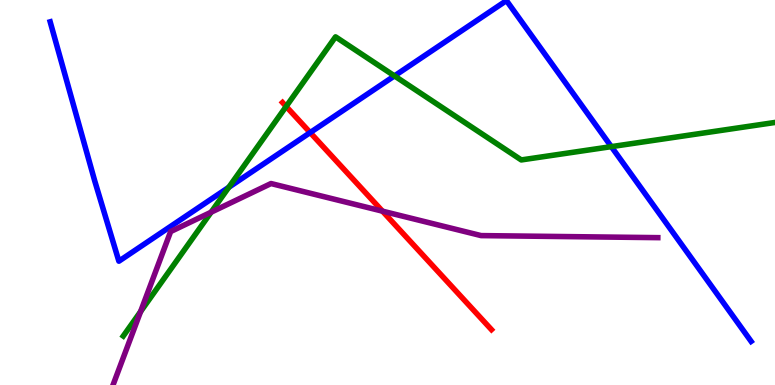[{'lines': ['blue', 'red'], 'intersections': [{'x': 4.0, 'y': 6.56}]}, {'lines': ['green', 'red'], 'intersections': [{'x': 3.69, 'y': 7.23}]}, {'lines': ['purple', 'red'], 'intersections': [{'x': 4.94, 'y': 4.52}]}, {'lines': ['blue', 'green'], 'intersections': [{'x': 2.95, 'y': 5.14}, {'x': 5.09, 'y': 8.03}, {'x': 7.89, 'y': 6.19}]}, {'lines': ['blue', 'purple'], 'intersections': []}, {'lines': ['green', 'purple'], 'intersections': [{'x': 1.81, 'y': 1.91}, {'x': 2.72, 'y': 4.49}]}]